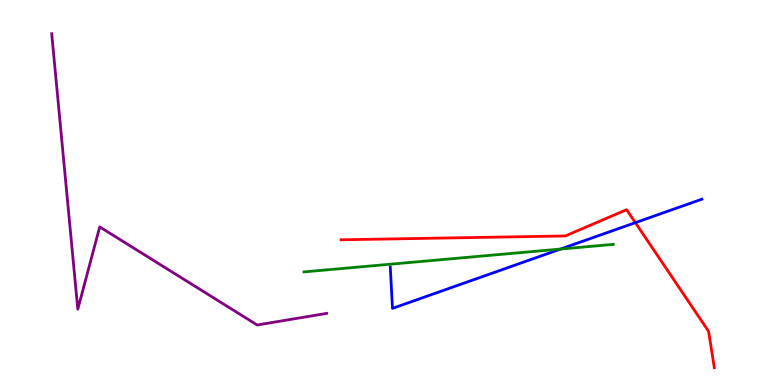[{'lines': ['blue', 'red'], 'intersections': [{'x': 8.2, 'y': 4.22}]}, {'lines': ['green', 'red'], 'intersections': []}, {'lines': ['purple', 'red'], 'intersections': []}, {'lines': ['blue', 'green'], 'intersections': [{'x': 7.23, 'y': 3.53}]}, {'lines': ['blue', 'purple'], 'intersections': []}, {'lines': ['green', 'purple'], 'intersections': []}]